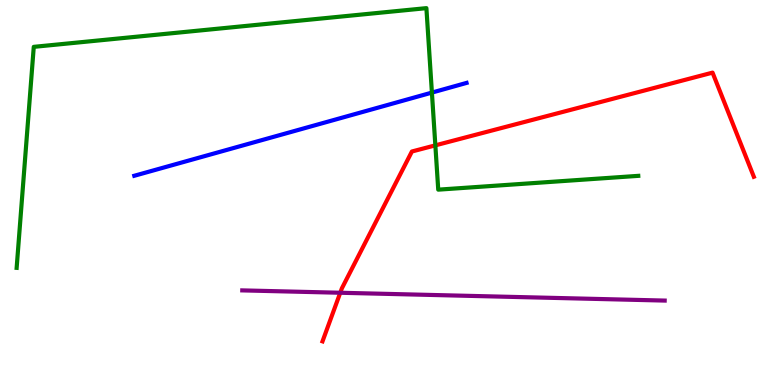[{'lines': ['blue', 'red'], 'intersections': []}, {'lines': ['green', 'red'], 'intersections': [{'x': 5.62, 'y': 6.22}]}, {'lines': ['purple', 'red'], 'intersections': [{'x': 4.39, 'y': 2.4}]}, {'lines': ['blue', 'green'], 'intersections': [{'x': 5.57, 'y': 7.6}]}, {'lines': ['blue', 'purple'], 'intersections': []}, {'lines': ['green', 'purple'], 'intersections': []}]